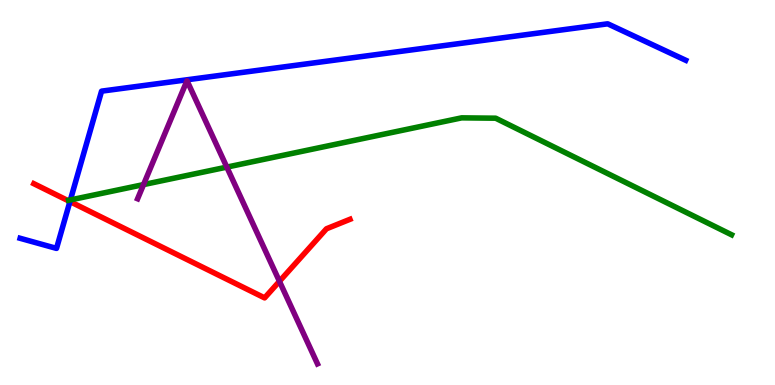[{'lines': ['blue', 'red'], 'intersections': [{'x': 0.902, 'y': 4.76}]}, {'lines': ['green', 'red'], 'intersections': []}, {'lines': ['purple', 'red'], 'intersections': [{'x': 3.61, 'y': 2.69}]}, {'lines': ['blue', 'green'], 'intersections': [{'x': 0.908, 'y': 4.81}]}, {'lines': ['blue', 'purple'], 'intersections': []}, {'lines': ['green', 'purple'], 'intersections': [{'x': 1.85, 'y': 5.21}, {'x': 2.93, 'y': 5.66}]}]